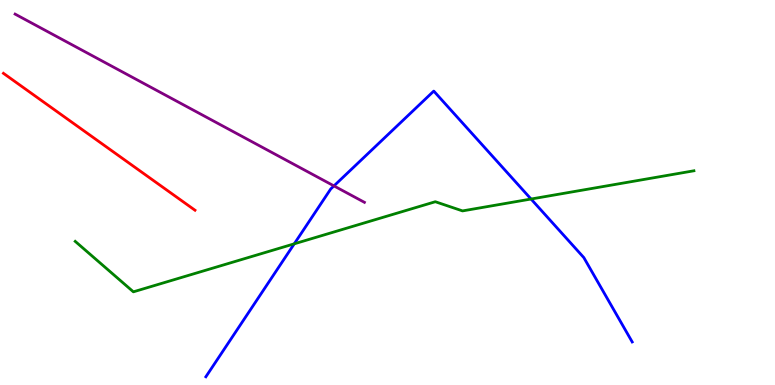[{'lines': ['blue', 'red'], 'intersections': []}, {'lines': ['green', 'red'], 'intersections': []}, {'lines': ['purple', 'red'], 'intersections': []}, {'lines': ['blue', 'green'], 'intersections': [{'x': 3.8, 'y': 3.67}, {'x': 6.85, 'y': 4.83}]}, {'lines': ['blue', 'purple'], 'intersections': [{'x': 4.31, 'y': 5.17}]}, {'lines': ['green', 'purple'], 'intersections': []}]